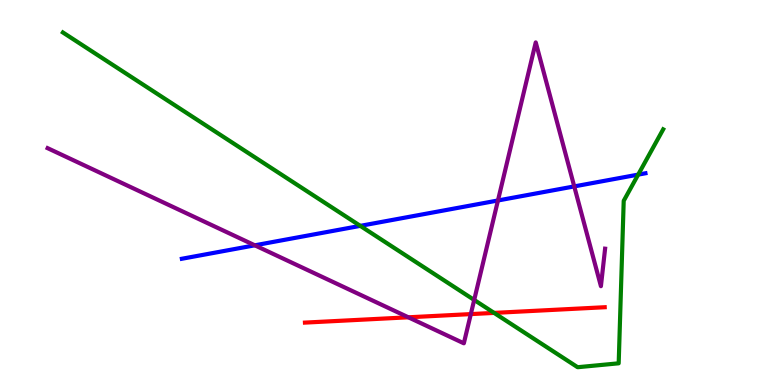[{'lines': ['blue', 'red'], 'intersections': []}, {'lines': ['green', 'red'], 'intersections': [{'x': 6.38, 'y': 1.87}]}, {'lines': ['purple', 'red'], 'intersections': [{'x': 5.27, 'y': 1.76}, {'x': 6.08, 'y': 1.84}]}, {'lines': ['blue', 'green'], 'intersections': [{'x': 4.65, 'y': 4.13}, {'x': 8.23, 'y': 5.46}]}, {'lines': ['blue', 'purple'], 'intersections': [{'x': 3.29, 'y': 3.63}, {'x': 6.43, 'y': 4.79}, {'x': 7.41, 'y': 5.16}]}, {'lines': ['green', 'purple'], 'intersections': [{'x': 6.12, 'y': 2.21}]}]